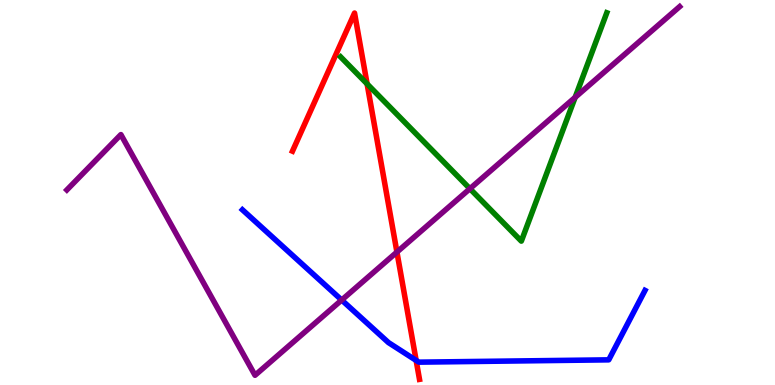[{'lines': ['blue', 'red'], 'intersections': [{'x': 5.37, 'y': 0.639}]}, {'lines': ['green', 'red'], 'intersections': [{'x': 4.74, 'y': 7.82}]}, {'lines': ['purple', 'red'], 'intersections': [{'x': 5.12, 'y': 3.45}]}, {'lines': ['blue', 'green'], 'intersections': []}, {'lines': ['blue', 'purple'], 'intersections': [{'x': 4.41, 'y': 2.21}]}, {'lines': ['green', 'purple'], 'intersections': [{'x': 6.06, 'y': 5.1}, {'x': 7.42, 'y': 7.47}]}]